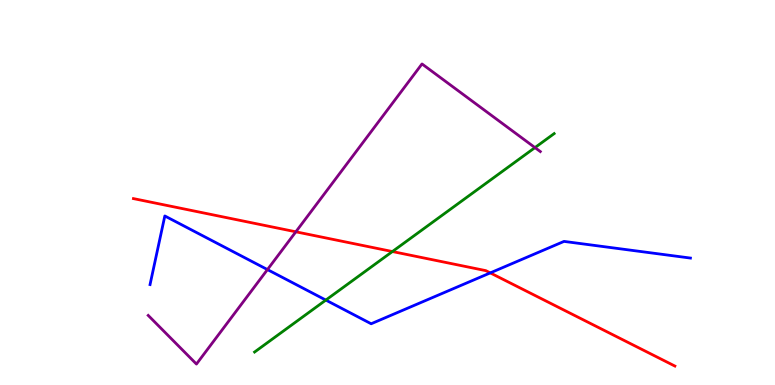[{'lines': ['blue', 'red'], 'intersections': [{'x': 6.33, 'y': 2.91}]}, {'lines': ['green', 'red'], 'intersections': [{'x': 5.06, 'y': 3.47}]}, {'lines': ['purple', 'red'], 'intersections': [{'x': 3.82, 'y': 3.98}]}, {'lines': ['blue', 'green'], 'intersections': [{'x': 4.2, 'y': 2.21}]}, {'lines': ['blue', 'purple'], 'intersections': [{'x': 3.45, 'y': 3.0}]}, {'lines': ['green', 'purple'], 'intersections': [{'x': 6.9, 'y': 6.17}]}]